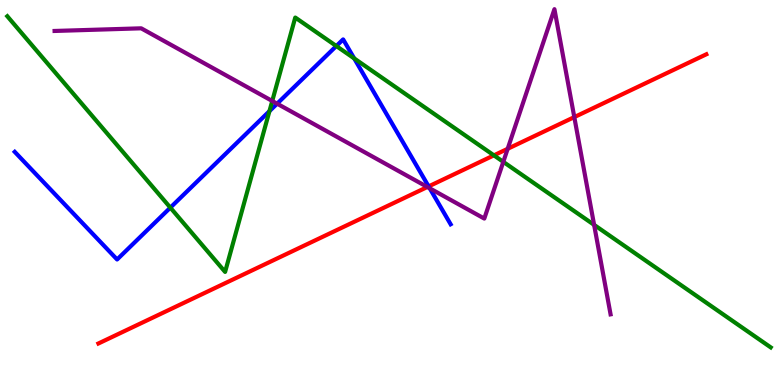[{'lines': ['blue', 'red'], 'intersections': [{'x': 5.53, 'y': 5.16}]}, {'lines': ['green', 'red'], 'intersections': [{'x': 6.37, 'y': 5.97}]}, {'lines': ['purple', 'red'], 'intersections': [{'x': 5.51, 'y': 5.14}, {'x': 6.55, 'y': 6.14}, {'x': 7.41, 'y': 6.96}]}, {'lines': ['blue', 'green'], 'intersections': [{'x': 2.2, 'y': 4.61}, {'x': 3.48, 'y': 7.11}, {'x': 4.34, 'y': 8.8}, {'x': 4.57, 'y': 8.48}]}, {'lines': ['blue', 'purple'], 'intersections': [{'x': 3.58, 'y': 7.31}, {'x': 5.54, 'y': 5.11}]}, {'lines': ['green', 'purple'], 'intersections': [{'x': 3.51, 'y': 7.38}, {'x': 6.49, 'y': 5.8}, {'x': 7.67, 'y': 4.16}]}]